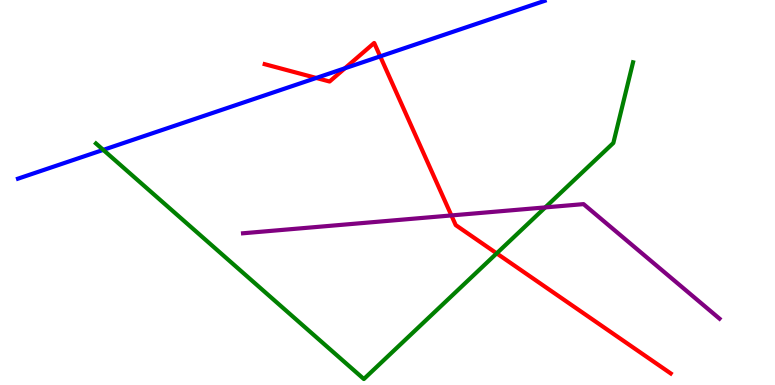[{'lines': ['blue', 'red'], 'intersections': [{'x': 4.08, 'y': 7.98}, {'x': 4.45, 'y': 8.23}, {'x': 4.91, 'y': 8.54}]}, {'lines': ['green', 'red'], 'intersections': [{'x': 6.41, 'y': 3.42}]}, {'lines': ['purple', 'red'], 'intersections': [{'x': 5.82, 'y': 4.4}]}, {'lines': ['blue', 'green'], 'intersections': [{'x': 1.33, 'y': 6.11}]}, {'lines': ['blue', 'purple'], 'intersections': []}, {'lines': ['green', 'purple'], 'intersections': [{'x': 7.04, 'y': 4.61}]}]